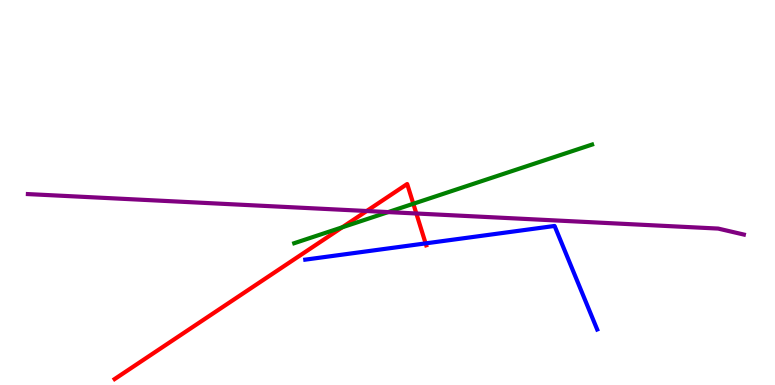[{'lines': ['blue', 'red'], 'intersections': [{'x': 5.49, 'y': 3.68}]}, {'lines': ['green', 'red'], 'intersections': [{'x': 4.42, 'y': 4.1}, {'x': 5.33, 'y': 4.71}]}, {'lines': ['purple', 'red'], 'intersections': [{'x': 4.73, 'y': 4.52}, {'x': 5.37, 'y': 4.45}]}, {'lines': ['blue', 'green'], 'intersections': []}, {'lines': ['blue', 'purple'], 'intersections': []}, {'lines': ['green', 'purple'], 'intersections': [{'x': 5.01, 'y': 4.49}]}]